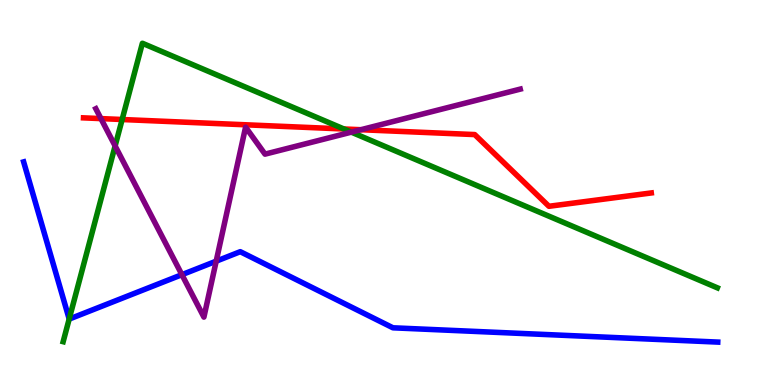[{'lines': ['blue', 'red'], 'intersections': []}, {'lines': ['green', 'red'], 'intersections': [{'x': 1.58, 'y': 6.9}, {'x': 4.44, 'y': 6.65}]}, {'lines': ['purple', 'red'], 'intersections': [{'x': 1.3, 'y': 6.92}, {'x': 4.66, 'y': 6.63}]}, {'lines': ['blue', 'green'], 'intersections': [{'x': 0.893, 'y': 1.71}]}, {'lines': ['blue', 'purple'], 'intersections': [{'x': 2.35, 'y': 2.87}, {'x': 2.79, 'y': 3.22}]}, {'lines': ['green', 'purple'], 'intersections': [{'x': 1.49, 'y': 6.21}, {'x': 4.53, 'y': 6.57}]}]